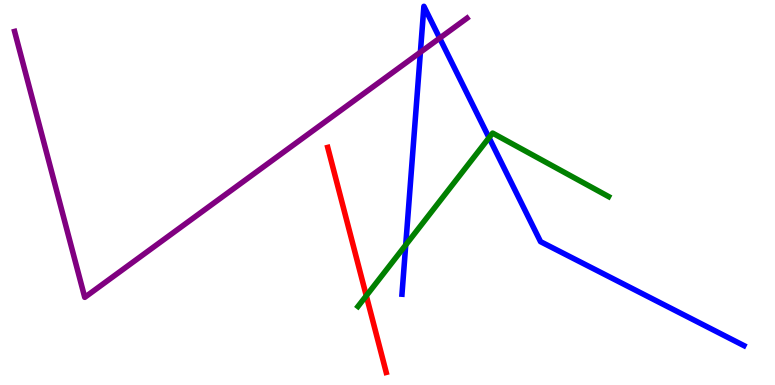[{'lines': ['blue', 'red'], 'intersections': []}, {'lines': ['green', 'red'], 'intersections': [{'x': 4.73, 'y': 2.32}]}, {'lines': ['purple', 'red'], 'intersections': []}, {'lines': ['blue', 'green'], 'intersections': [{'x': 5.24, 'y': 3.64}, {'x': 6.31, 'y': 6.42}]}, {'lines': ['blue', 'purple'], 'intersections': [{'x': 5.42, 'y': 8.64}, {'x': 5.67, 'y': 9.01}]}, {'lines': ['green', 'purple'], 'intersections': []}]